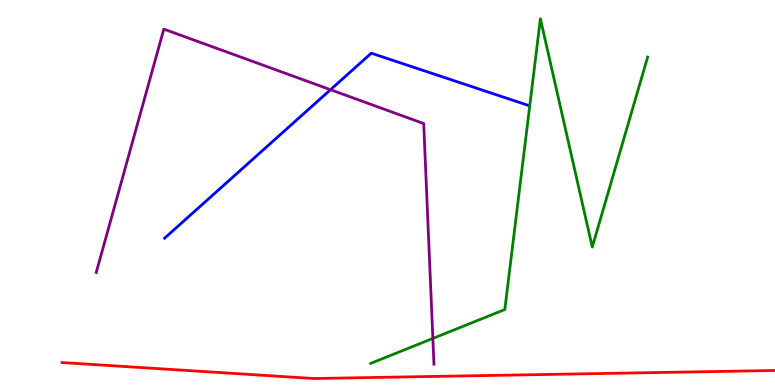[{'lines': ['blue', 'red'], 'intersections': []}, {'lines': ['green', 'red'], 'intersections': []}, {'lines': ['purple', 'red'], 'intersections': []}, {'lines': ['blue', 'green'], 'intersections': []}, {'lines': ['blue', 'purple'], 'intersections': [{'x': 4.26, 'y': 7.67}]}, {'lines': ['green', 'purple'], 'intersections': [{'x': 5.59, 'y': 1.21}]}]